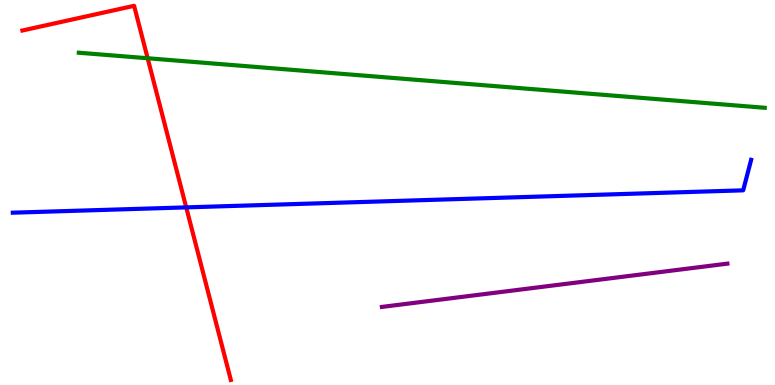[{'lines': ['blue', 'red'], 'intersections': [{'x': 2.4, 'y': 4.61}]}, {'lines': ['green', 'red'], 'intersections': [{'x': 1.91, 'y': 8.49}]}, {'lines': ['purple', 'red'], 'intersections': []}, {'lines': ['blue', 'green'], 'intersections': []}, {'lines': ['blue', 'purple'], 'intersections': []}, {'lines': ['green', 'purple'], 'intersections': []}]